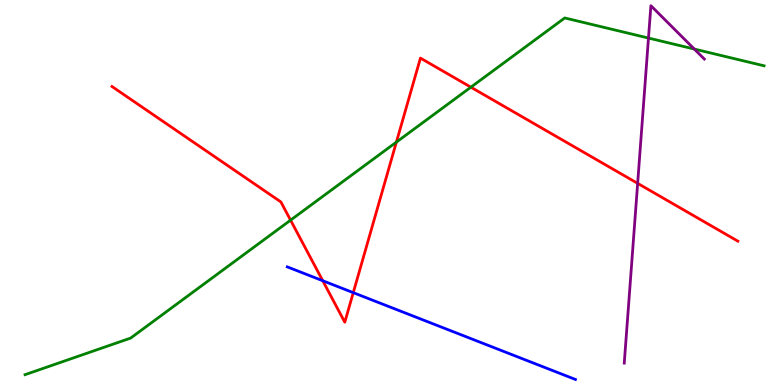[{'lines': ['blue', 'red'], 'intersections': [{'x': 4.16, 'y': 2.71}, {'x': 4.56, 'y': 2.4}]}, {'lines': ['green', 'red'], 'intersections': [{'x': 3.75, 'y': 4.28}, {'x': 5.11, 'y': 6.31}, {'x': 6.08, 'y': 7.74}]}, {'lines': ['purple', 'red'], 'intersections': [{'x': 8.23, 'y': 5.24}]}, {'lines': ['blue', 'green'], 'intersections': []}, {'lines': ['blue', 'purple'], 'intersections': []}, {'lines': ['green', 'purple'], 'intersections': [{'x': 8.37, 'y': 9.01}, {'x': 8.96, 'y': 8.73}]}]